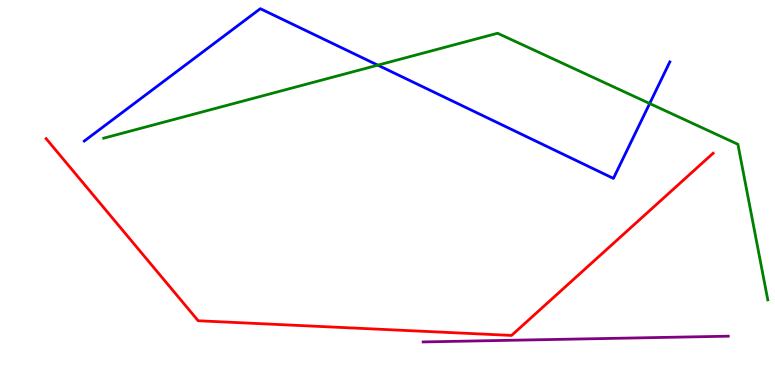[{'lines': ['blue', 'red'], 'intersections': []}, {'lines': ['green', 'red'], 'intersections': []}, {'lines': ['purple', 'red'], 'intersections': []}, {'lines': ['blue', 'green'], 'intersections': [{'x': 4.88, 'y': 8.31}, {'x': 8.38, 'y': 7.31}]}, {'lines': ['blue', 'purple'], 'intersections': []}, {'lines': ['green', 'purple'], 'intersections': []}]